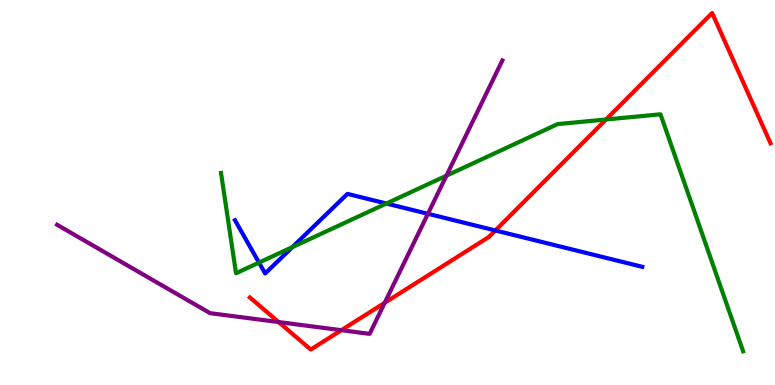[{'lines': ['blue', 'red'], 'intersections': [{'x': 6.39, 'y': 4.01}]}, {'lines': ['green', 'red'], 'intersections': [{'x': 7.82, 'y': 6.9}]}, {'lines': ['purple', 'red'], 'intersections': [{'x': 3.6, 'y': 1.63}, {'x': 4.4, 'y': 1.42}, {'x': 4.96, 'y': 2.14}]}, {'lines': ['blue', 'green'], 'intersections': [{'x': 3.34, 'y': 3.18}, {'x': 3.77, 'y': 3.58}, {'x': 4.99, 'y': 4.71}]}, {'lines': ['blue', 'purple'], 'intersections': [{'x': 5.52, 'y': 4.45}]}, {'lines': ['green', 'purple'], 'intersections': [{'x': 5.76, 'y': 5.44}]}]